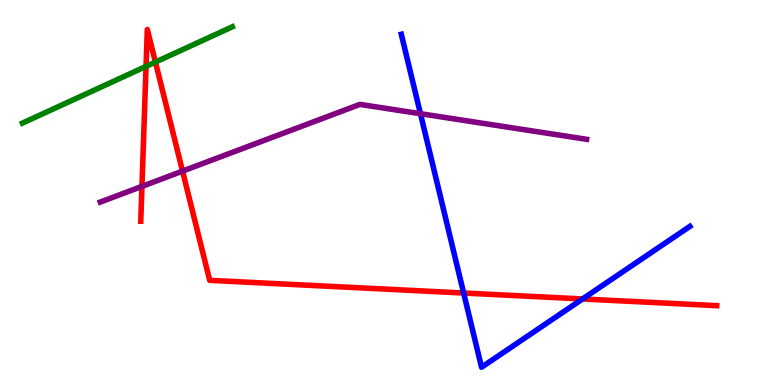[{'lines': ['blue', 'red'], 'intersections': [{'x': 5.98, 'y': 2.39}, {'x': 7.52, 'y': 2.23}]}, {'lines': ['green', 'red'], 'intersections': [{'x': 1.88, 'y': 8.28}, {'x': 2.01, 'y': 8.39}]}, {'lines': ['purple', 'red'], 'intersections': [{'x': 1.83, 'y': 5.16}, {'x': 2.36, 'y': 5.56}]}, {'lines': ['blue', 'green'], 'intersections': []}, {'lines': ['blue', 'purple'], 'intersections': [{'x': 5.43, 'y': 7.05}]}, {'lines': ['green', 'purple'], 'intersections': []}]